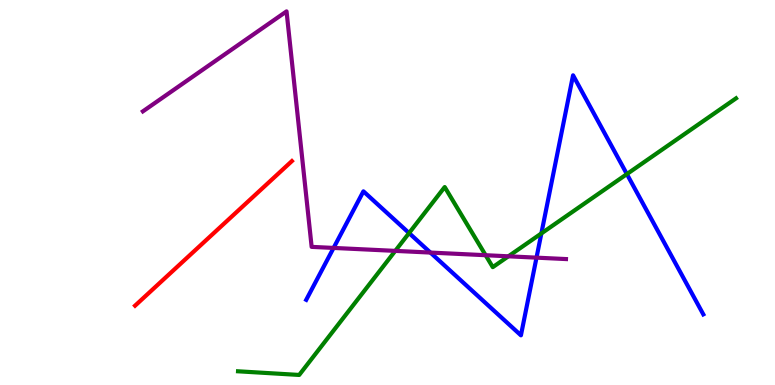[{'lines': ['blue', 'red'], 'intersections': []}, {'lines': ['green', 'red'], 'intersections': []}, {'lines': ['purple', 'red'], 'intersections': []}, {'lines': ['blue', 'green'], 'intersections': [{'x': 5.28, 'y': 3.95}, {'x': 6.99, 'y': 3.94}, {'x': 8.09, 'y': 5.48}]}, {'lines': ['blue', 'purple'], 'intersections': [{'x': 4.3, 'y': 3.56}, {'x': 5.55, 'y': 3.44}, {'x': 6.92, 'y': 3.31}]}, {'lines': ['green', 'purple'], 'intersections': [{'x': 5.1, 'y': 3.48}, {'x': 6.27, 'y': 3.37}, {'x': 6.56, 'y': 3.34}]}]